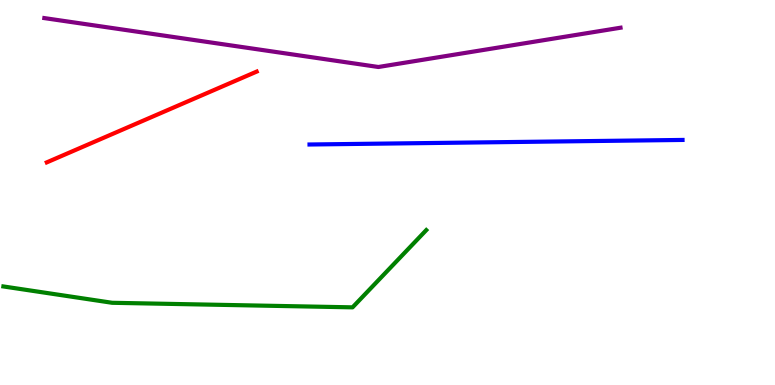[{'lines': ['blue', 'red'], 'intersections': []}, {'lines': ['green', 'red'], 'intersections': []}, {'lines': ['purple', 'red'], 'intersections': []}, {'lines': ['blue', 'green'], 'intersections': []}, {'lines': ['blue', 'purple'], 'intersections': []}, {'lines': ['green', 'purple'], 'intersections': []}]